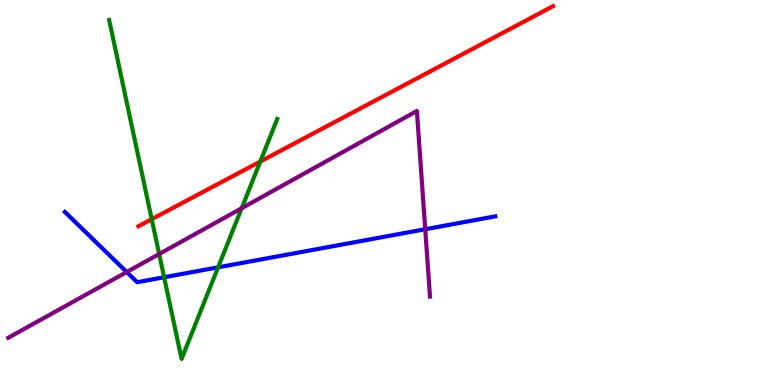[{'lines': ['blue', 'red'], 'intersections': []}, {'lines': ['green', 'red'], 'intersections': [{'x': 1.96, 'y': 4.31}, {'x': 3.36, 'y': 5.8}]}, {'lines': ['purple', 'red'], 'intersections': []}, {'lines': ['blue', 'green'], 'intersections': [{'x': 2.12, 'y': 2.8}, {'x': 2.81, 'y': 3.06}]}, {'lines': ['blue', 'purple'], 'intersections': [{'x': 1.64, 'y': 2.93}, {'x': 5.49, 'y': 4.05}]}, {'lines': ['green', 'purple'], 'intersections': [{'x': 2.05, 'y': 3.4}, {'x': 3.12, 'y': 4.59}]}]